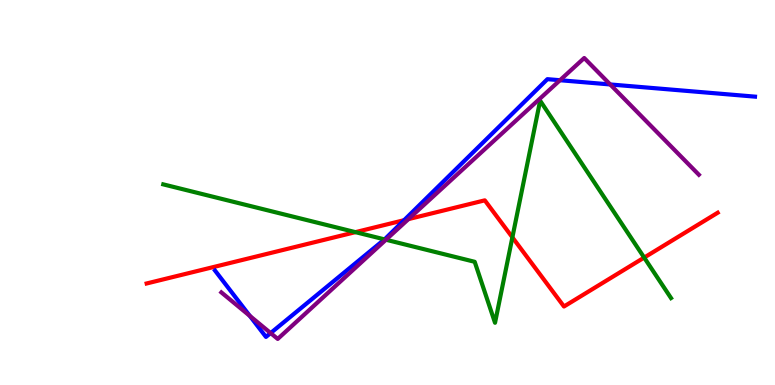[{'lines': ['blue', 'red'], 'intersections': [{'x': 5.21, 'y': 4.28}]}, {'lines': ['green', 'red'], 'intersections': [{'x': 4.59, 'y': 3.97}, {'x': 6.61, 'y': 3.84}, {'x': 8.31, 'y': 3.31}]}, {'lines': ['purple', 'red'], 'intersections': [{'x': 5.27, 'y': 4.31}]}, {'lines': ['blue', 'green'], 'intersections': [{'x': 4.96, 'y': 3.78}]}, {'lines': ['blue', 'purple'], 'intersections': [{'x': 3.22, 'y': 1.8}, {'x': 3.49, 'y': 1.35}, {'x': 7.23, 'y': 7.92}, {'x': 7.87, 'y': 7.81}]}, {'lines': ['green', 'purple'], 'intersections': [{'x': 4.98, 'y': 3.77}]}]